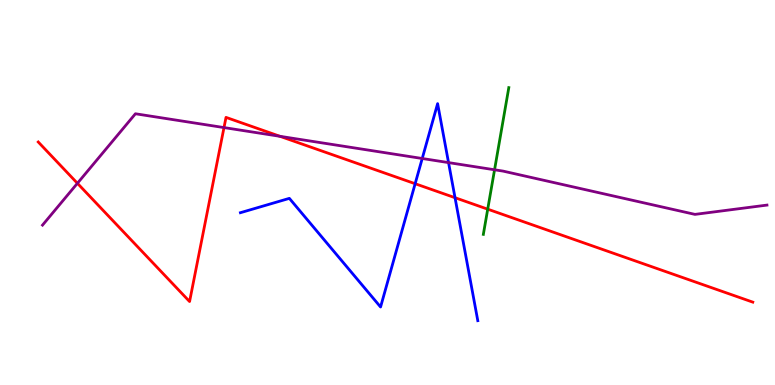[{'lines': ['blue', 'red'], 'intersections': [{'x': 5.36, 'y': 5.23}, {'x': 5.87, 'y': 4.86}]}, {'lines': ['green', 'red'], 'intersections': [{'x': 6.29, 'y': 4.57}]}, {'lines': ['purple', 'red'], 'intersections': [{'x': 0.999, 'y': 5.24}, {'x': 2.89, 'y': 6.69}, {'x': 3.61, 'y': 6.46}]}, {'lines': ['blue', 'green'], 'intersections': []}, {'lines': ['blue', 'purple'], 'intersections': [{'x': 5.45, 'y': 5.88}, {'x': 5.79, 'y': 5.78}]}, {'lines': ['green', 'purple'], 'intersections': [{'x': 6.38, 'y': 5.59}]}]